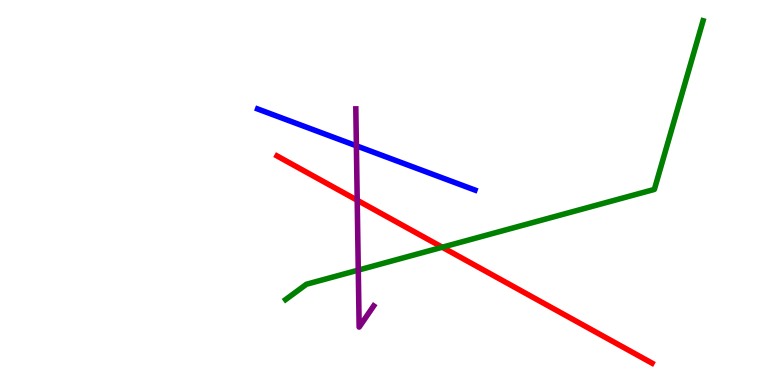[{'lines': ['blue', 'red'], 'intersections': []}, {'lines': ['green', 'red'], 'intersections': [{'x': 5.71, 'y': 3.58}]}, {'lines': ['purple', 'red'], 'intersections': [{'x': 4.61, 'y': 4.8}]}, {'lines': ['blue', 'green'], 'intersections': []}, {'lines': ['blue', 'purple'], 'intersections': [{'x': 4.6, 'y': 6.21}]}, {'lines': ['green', 'purple'], 'intersections': [{'x': 4.62, 'y': 2.98}]}]